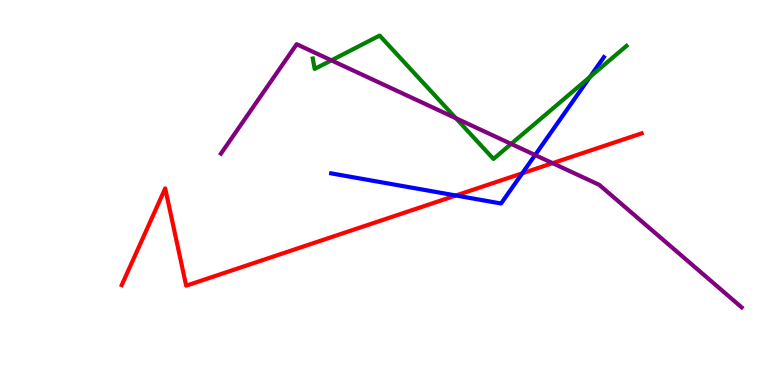[{'lines': ['blue', 'red'], 'intersections': [{'x': 5.88, 'y': 4.92}, {'x': 6.74, 'y': 5.5}]}, {'lines': ['green', 'red'], 'intersections': []}, {'lines': ['purple', 'red'], 'intersections': [{'x': 7.13, 'y': 5.76}]}, {'lines': ['blue', 'green'], 'intersections': [{'x': 7.61, 'y': 8.0}]}, {'lines': ['blue', 'purple'], 'intersections': [{'x': 6.9, 'y': 5.97}]}, {'lines': ['green', 'purple'], 'intersections': [{'x': 4.28, 'y': 8.43}, {'x': 5.88, 'y': 6.93}, {'x': 6.6, 'y': 6.26}]}]